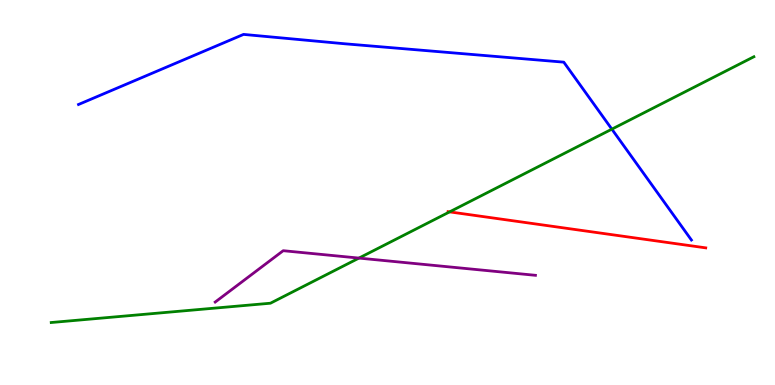[{'lines': ['blue', 'red'], 'intersections': []}, {'lines': ['green', 'red'], 'intersections': [{'x': 5.8, 'y': 4.5}]}, {'lines': ['purple', 'red'], 'intersections': []}, {'lines': ['blue', 'green'], 'intersections': [{'x': 7.89, 'y': 6.65}]}, {'lines': ['blue', 'purple'], 'intersections': []}, {'lines': ['green', 'purple'], 'intersections': [{'x': 4.63, 'y': 3.3}]}]